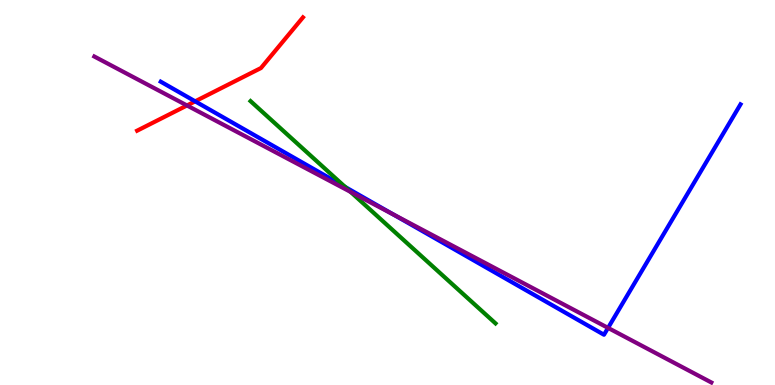[{'lines': ['blue', 'red'], 'intersections': [{'x': 2.52, 'y': 7.37}]}, {'lines': ['green', 'red'], 'intersections': []}, {'lines': ['purple', 'red'], 'intersections': [{'x': 2.41, 'y': 7.26}]}, {'lines': ['blue', 'green'], 'intersections': [{'x': 4.45, 'y': 5.14}]}, {'lines': ['blue', 'purple'], 'intersections': [{'x': 5.07, 'y': 4.43}, {'x': 7.85, 'y': 1.48}]}, {'lines': ['green', 'purple'], 'intersections': [{'x': 4.52, 'y': 5.02}]}]